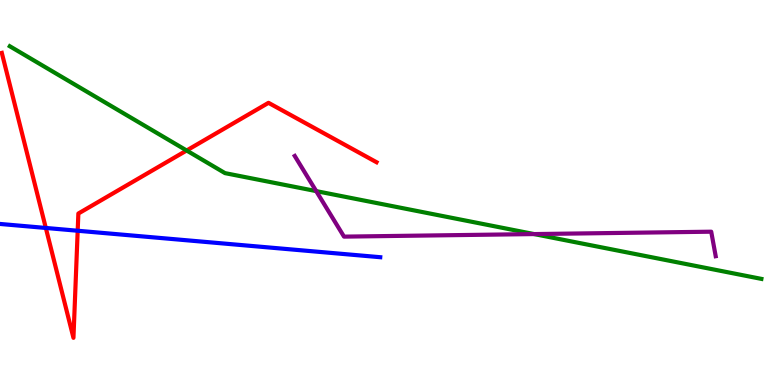[{'lines': ['blue', 'red'], 'intersections': [{'x': 0.591, 'y': 4.08}, {'x': 1.0, 'y': 4.01}]}, {'lines': ['green', 'red'], 'intersections': [{'x': 2.41, 'y': 6.09}]}, {'lines': ['purple', 'red'], 'intersections': []}, {'lines': ['blue', 'green'], 'intersections': []}, {'lines': ['blue', 'purple'], 'intersections': []}, {'lines': ['green', 'purple'], 'intersections': [{'x': 4.08, 'y': 5.04}, {'x': 6.89, 'y': 3.92}]}]